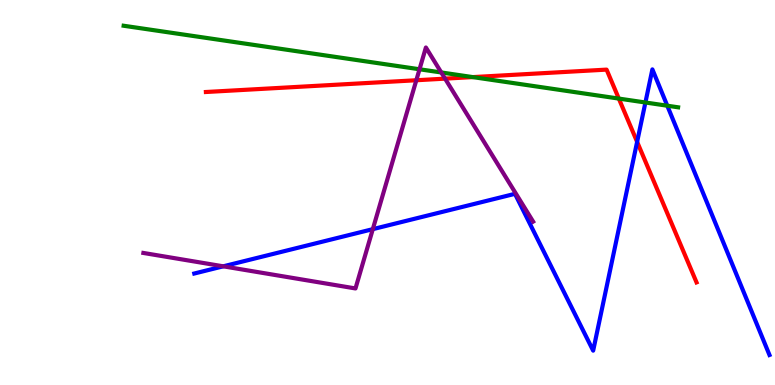[{'lines': ['blue', 'red'], 'intersections': [{'x': 8.22, 'y': 6.32}]}, {'lines': ['green', 'red'], 'intersections': [{'x': 6.1, 'y': 8.0}, {'x': 7.98, 'y': 7.44}]}, {'lines': ['purple', 'red'], 'intersections': [{'x': 5.37, 'y': 7.92}, {'x': 5.74, 'y': 7.96}]}, {'lines': ['blue', 'green'], 'intersections': [{'x': 8.33, 'y': 7.34}, {'x': 8.61, 'y': 7.25}]}, {'lines': ['blue', 'purple'], 'intersections': [{'x': 2.88, 'y': 3.08}, {'x': 4.81, 'y': 4.05}]}, {'lines': ['green', 'purple'], 'intersections': [{'x': 5.41, 'y': 8.2}, {'x': 5.69, 'y': 8.12}]}]